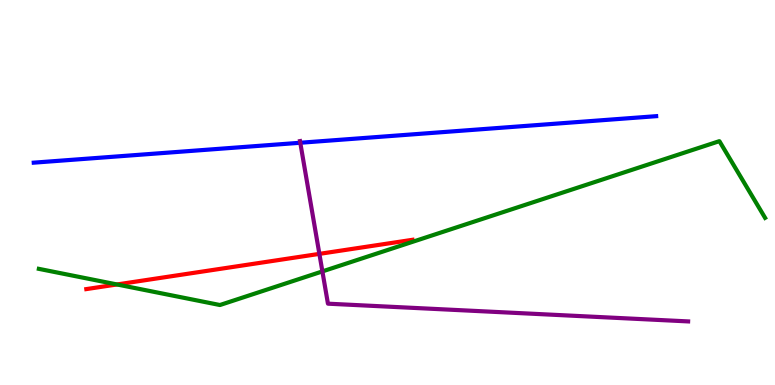[{'lines': ['blue', 'red'], 'intersections': []}, {'lines': ['green', 'red'], 'intersections': [{'x': 1.51, 'y': 2.61}]}, {'lines': ['purple', 'red'], 'intersections': [{'x': 4.12, 'y': 3.41}]}, {'lines': ['blue', 'green'], 'intersections': []}, {'lines': ['blue', 'purple'], 'intersections': [{'x': 3.87, 'y': 6.29}]}, {'lines': ['green', 'purple'], 'intersections': [{'x': 4.16, 'y': 2.95}]}]